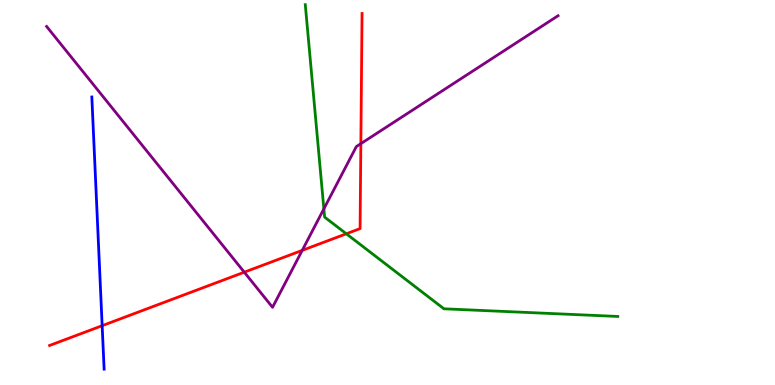[{'lines': ['blue', 'red'], 'intersections': [{'x': 1.32, 'y': 1.54}]}, {'lines': ['green', 'red'], 'intersections': [{'x': 4.47, 'y': 3.93}]}, {'lines': ['purple', 'red'], 'intersections': [{'x': 3.15, 'y': 2.93}, {'x': 3.9, 'y': 3.5}, {'x': 4.66, 'y': 6.27}]}, {'lines': ['blue', 'green'], 'intersections': []}, {'lines': ['blue', 'purple'], 'intersections': []}, {'lines': ['green', 'purple'], 'intersections': [{'x': 4.18, 'y': 4.58}]}]